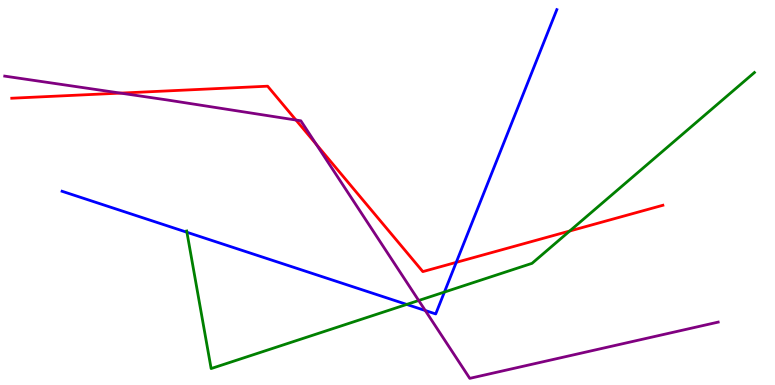[{'lines': ['blue', 'red'], 'intersections': [{'x': 5.89, 'y': 3.19}]}, {'lines': ['green', 'red'], 'intersections': [{'x': 7.35, 'y': 4.0}]}, {'lines': ['purple', 'red'], 'intersections': [{'x': 1.56, 'y': 7.58}, {'x': 3.82, 'y': 6.88}, {'x': 4.08, 'y': 6.25}]}, {'lines': ['blue', 'green'], 'intersections': [{'x': 2.41, 'y': 3.97}, {'x': 5.25, 'y': 2.09}, {'x': 5.73, 'y': 2.41}]}, {'lines': ['blue', 'purple'], 'intersections': [{'x': 5.49, 'y': 1.93}]}, {'lines': ['green', 'purple'], 'intersections': [{'x': 5.4, 'y': 2.19}]}]